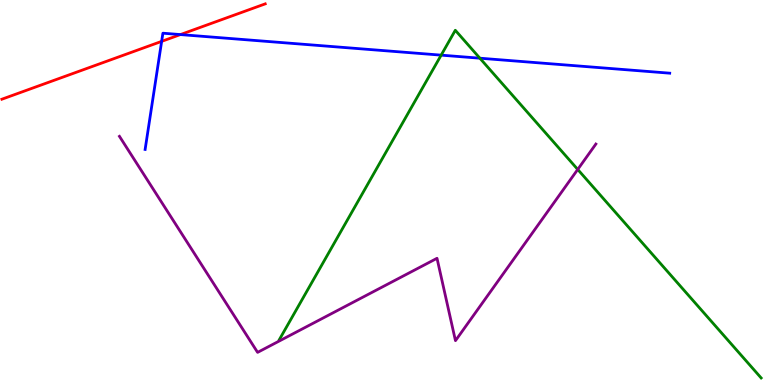[{'lines': ['blue', 'red'], 'intersections': [{'x': 2.09, 'y': 8.93}, {'x': 2.33, 'y': 9.1}]}, {'lines': ['green', 'red'], 'intersections': []}, {'lines': ['purple', 'red'], 'intersections': []}, {'lines': ['blue', 'green'], 'intersections': [{'x': 5.69, 'y': 8.57}, {'x': 6.19, 'y': 8.49}]}, {'lines': ['blue', 'purple'], 'intersections': []}, {'lines': ['green', 'purple'], 'intersections': [{'x': 7.45, 'y': 5.6}]}]